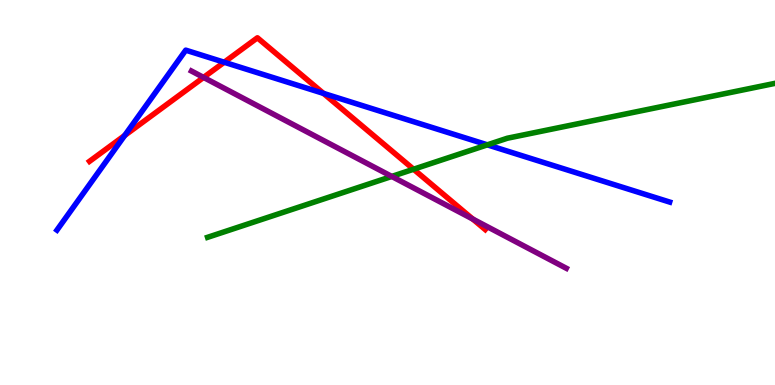[{'lines': ['blue', 'red'], 'intersections': [{'x': 1.61, 'y': 6.48}, {'x': 2.89, 'y': 8.38}, {'x': 4.17, 'y': 7.57}]}, {'lines': ['green', 'red'], 'intersections': [{'x': 5.34, 'y': 5.6}]}, {'lines': ['purple', 'red'], 'intersections': [{'x': 2.63, 'y': 7.99}, {'x': 6.1, 'y': 4.31}]}, {'lines': ['blue', 'green'], 'intersections': [{'x': 6.29, 'y': 6.24}]}, {'lines': ['blue', 'purple'], 'intersections': []}, {'lines': ['green', 'purple'], 'intersections': [{'x': 5.06, 'y': 5.42}]}]